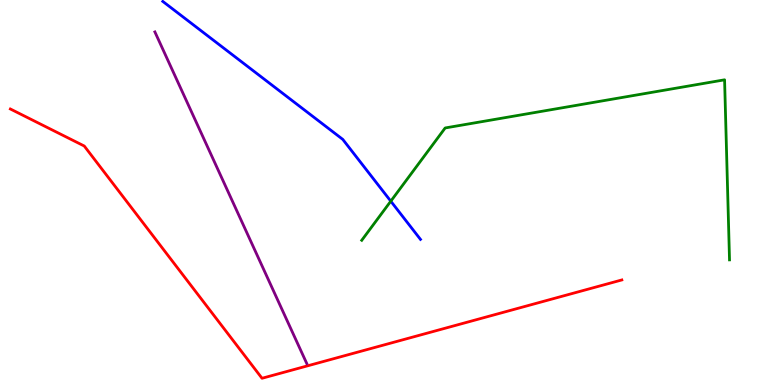[{'lines': ['blue', 'red'], 'intersections': []}, {'lines': ['green', 'red'], 'intersections': []}, {'lines': ['purple', 'red'], 'intersections': []}, {'lines': ['blue', 'green'], 'intersections': [{'x': 5.04, 'y': 4.77}]}, {'lines': ['blue', 'purple'], 'intersections': []}, {'lines': ['green', 'purple'], 'intersections': []}]